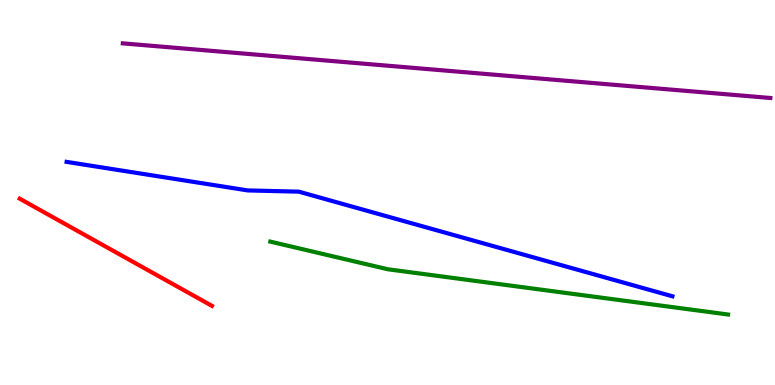[{'lines': ['blue', 'red'], 'intersections': []}, {'lines': ['green', 'red'], 'intersections': []}, {'lines': ['purple', 'red'], 'intersections': []}, {'lines': ['blue', 'green'], 'intersections': []}, {'lines': ['blue', 'purple'], 'intersections': []}, {'lines': ['green', 'purple'], 'intersections': []}]